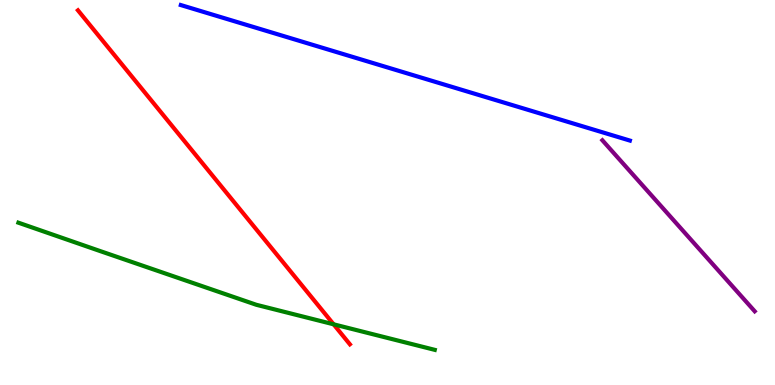[{'lines': ['blue', 'red'], 'intersections': []}, {'lines': ['green', 'red'], 'intersections': [{'x': 4.3, 'y': 1.58}]}, {'lines': ['purple', 'red'], 'intersections': []}, {'lines': ['blue', 'green'], 'intersections': []}, {'lines': ['blue', 'purple'], 'intersections': []}, {'lines': ['green', 'purple'], 'intersections': []}]